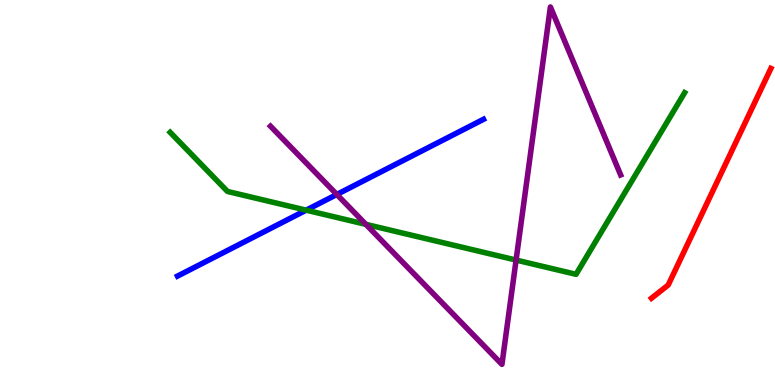[{'lines': ['blue', 'red'], 'intersections': []}, {'lines': ['green', 'red'], 'intersections': []}, {'lines': ['purple', 'red'], 'intersections': []}, {'lines': ['blue', 'green'], 'intersections': [{'x': 3.95, 'y': 4.54}]}, {'lines': ['blue', 'purple'], 'intersections': [{'x': 4.35, 'y': 4.95}]}, {'lines': ['green', 'purple'], 'intersections': [{'x': 4.72, 'y': 4.17}, {'x': 6.66, 'y': 3.25}]}]